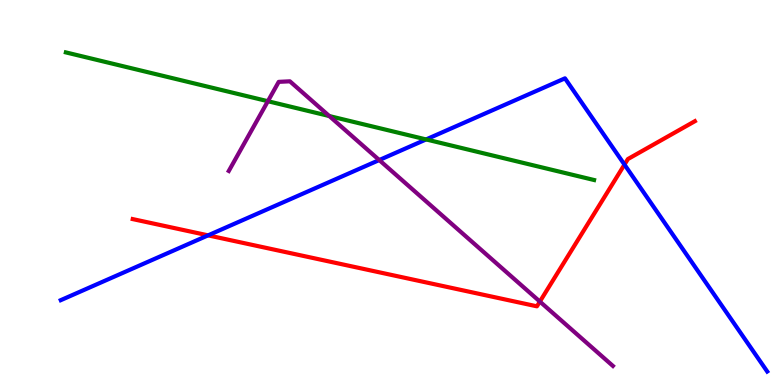[{'lines': ['blue', 'red'], 'intersections': [{'x': 2.68, 'y': 3.89}, {'x': 8.06, 'y': 5.72}]}, {'lines': ['green', 'red'], 'intersections': []}, {'lines': ['purple', 'red'], 'intersections': [{'x': 6.97, 'y': 2.17}]}, {'lines': ['blue', 'green'], 'intersections': [{'x': 5.5, 'y': 6.38}]}, {'lines': ['blue', 'purple'], 'intersections': [{'x': 4.89, 'y': 5.84}]}, {'lines': ['green', 'purple'], 'intersections': [{'x': 3.46, 'y': 7.37}, {'x': 4.25, 'y': 6.99}]}]